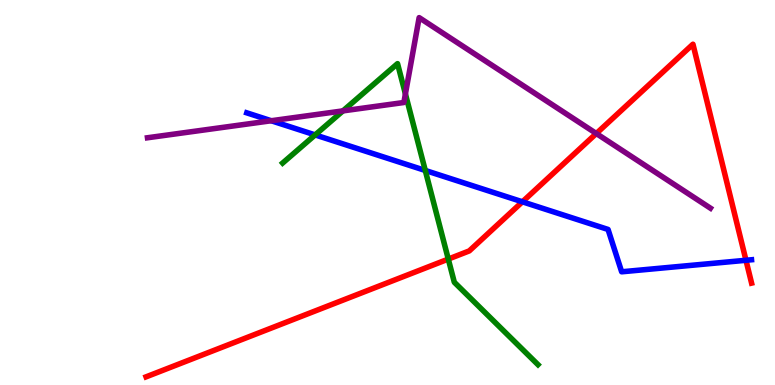[{'lines': ['blue', 'red'], 'intersections': [{'x': 6.74, 'y': 4.76}, {'x': 9.63, 'y': 3.24}]}, {'lines': ['green', 'red'], 'intersections': [{'x': 5.78, 'y': 3.27}]}, {'lines': ['purple', 'red'], 'intersections': [{'x': 7.69, 'y': 6.53}]}, {'lines': ['blue', 'green'], 'intersections': [{'x': 4.07, 'y': 6.5}, {'x': 5.49, 'y': 5.57}]}, {'lines': ['blue', 'purple'], 'intersections': [{'x': 3.5, 'y': 6.86}]}, {'lines': ['green', 'purple'], 'intersections': [{'x': 4.42, 'y': 7.12}, {'x': 5.23, 'y': 7.56}]}]